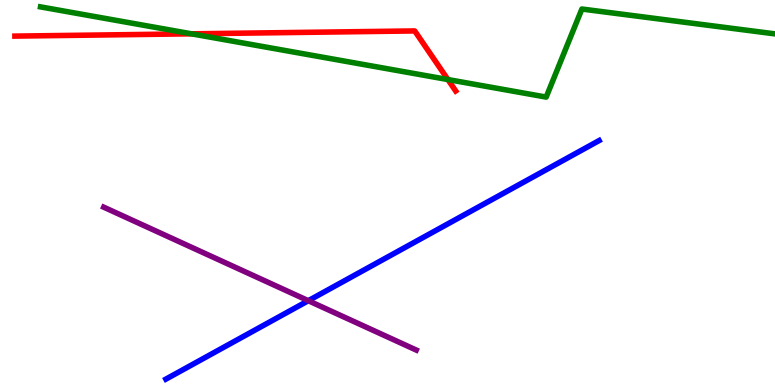[{'lines': ['blue', 'red'], 'intersections': []}, {'lines': ['green', 'red'], 'intersections': [{'x': 2.47, 'y': 9.12}, {'x': 5.78, 'y': 7.93}]}, {'lines': ['purple', 'red'], 'intersections': []}, {'lines': ['blue', 'green'], 'intersections': []}, {'lines': ['blue', 'purple'], 'intersections': [{'x': 3.98, 'y': 2.19}]}, {'lines': ['green', 'purple'], 'intersections': []}]